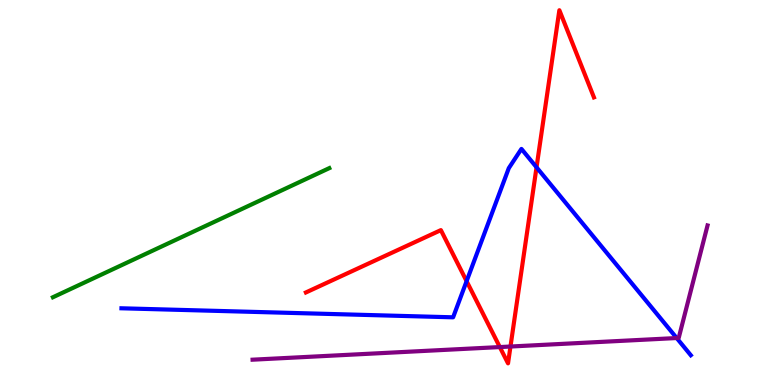[{'lines': ['blue', 'red'], 'intersections': [{'x': 6.02, 'y': 2.7}, {'x': 6.92, 'y': 5.65}]}, {'lines': ['green', 'red'], 'intersections': []}, {'lines': ['purple', 'red'], 'intersections': [{'x': 6.45, 'y': 0.985}, {'x': 6.59, 'y': 0.999}]}, {'lines': ['blue', 'green'], 'intersections': []}, {'lines': ['blue', 'purple'], 'intersections': [{'x': 8.73, 'y': 1.22}]}, {'lines': ['green', 'purple'], 'intersections': []}]